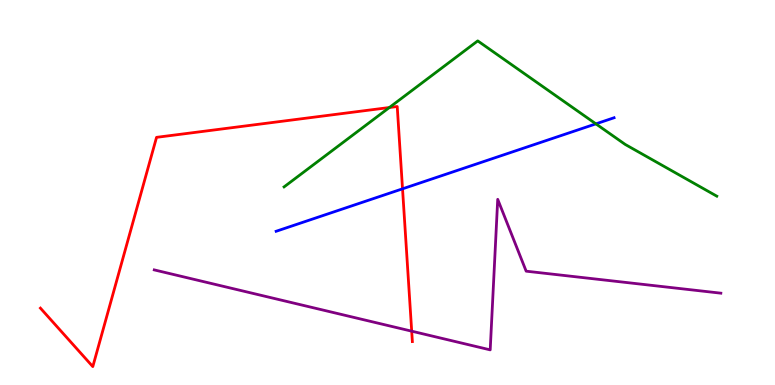[{'lines': ['blue', 'red'], 'intersections': [{'x': 5.19, 'y': 5.1}]}, {'lines': ['green', 'red'], 'intersections': [{'x': 5.02, 'y': 7.21}]}, {'lines': ['purple', 'red'], 'intersections': [{'x': 5.31, 'y': 1.4}]}, {'lines': ['blue', 'green'], 'intersections': [{'x': 7.69, 'y': 6.78}]}, {'lines': ['blue', 'purple'], 'intersections': []}, {'lines': ['green', 'purple'], 'intersections': []}]